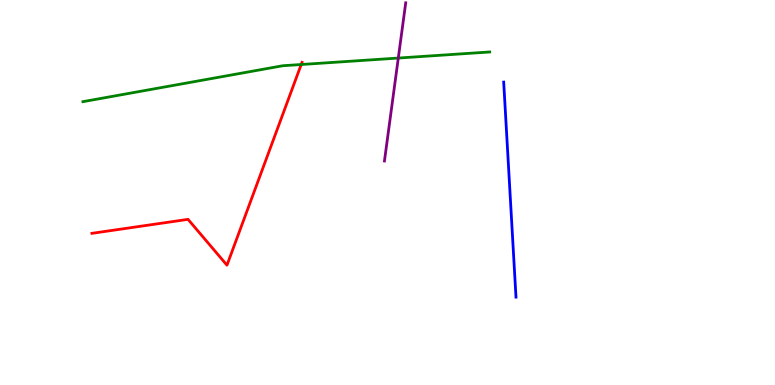[{'lines': ['blue', 'red'], 'intersections': []}, {'lines': ['green', 'red'], 'intersections': [{'x': 3.89, 'y': 8.32}]}, {'lines': ['purple', 'red'], 'intersections': []}, {'lines': ['blue', 'green'], 'intersections': []}, {'lines': ['blue', 'purple'], 'intersections': []}, {'lines': ['green', 'purple'], 'intersections': [{'x': 5.14, 'y': 8.49}]}]